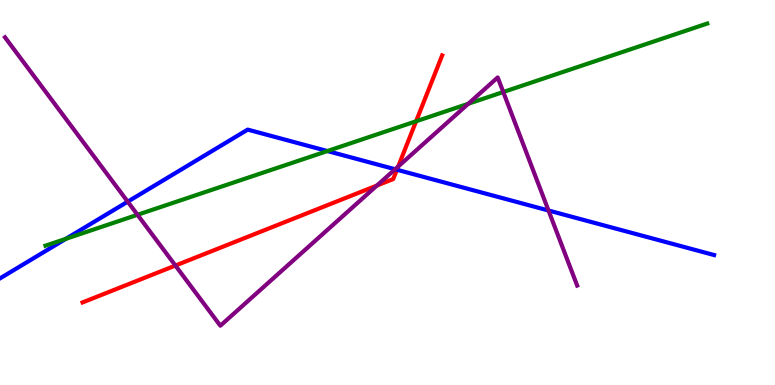[{'lines': ['blue', 'red'], 'intersections': [{'x': 5.12, 'y': 5.59}]}, {'lines': ['green', 'red'], 'intersections': [{'x': 5.37, 'y': 6.85}]}, {'lines': ['purple', 'red'], 'intersections': [{'x': 2.26, 'y': 3.1}, {'x': 4.86, 'y': 5.18}, {'x': 5.14, 'y': 5.67}]}, {'lines': ['blue', 'green'], 'intersections': [{'x': 0.849, 'y': 3.8}, {'x': 4.22, 'y': 6.08}]}, {'lines': ['blue', 'purple'], 'intersections': [{'x': 1.65, 'y': 4.76}, {'x': 5.1, 'y': 5.6}, {'x': 7.08, 'y': 4.53}]}, {'lines': ['green', 'purple'], 'intersections': [{'x': 1.77, 'y': 4.42}, {'x': 6.04, 'y': 7.31}, {'x': 6.49, 'y': 7.61}]}]